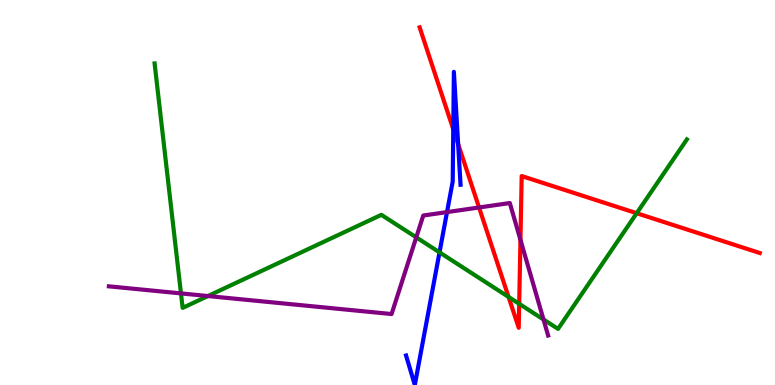[{'lines': ['blue', 'red'], 'intersections': [{'x': 5.85, 'y': 6.64}, {'x': 5.91, 'y': 6.26}]}, {'lines': ['green', 'red'], 'intersections': [{'x': 6.56, 'y': 2.29}, {'x': 6.7, 'y': 2.11}, {'x': 8.22, 'y': 4.46}]}, {'lines': ['purple', 'red'], 'intersections': [{'x': 6.18, 'y': 4.61}, {'x': 6.72, 'y': 3.77}]}, {'lines': ['blue', 'green'], 'intersections': [{'x': 5.67, 'y': 3.45}]}, {'lines': ['blue', 'purple'], 'intersections': [{'x': 5.77, 'y': 4.49}]}, {'lines': ['green', 'purple'], 'intersections': [{'x': 2.34, 'y': 2.38}, {'x': 2.68, 'y': 2.31}, {'x': 5.37, 'y': 3.83}, {'x': 7.01, 'y': 1.7}]}]